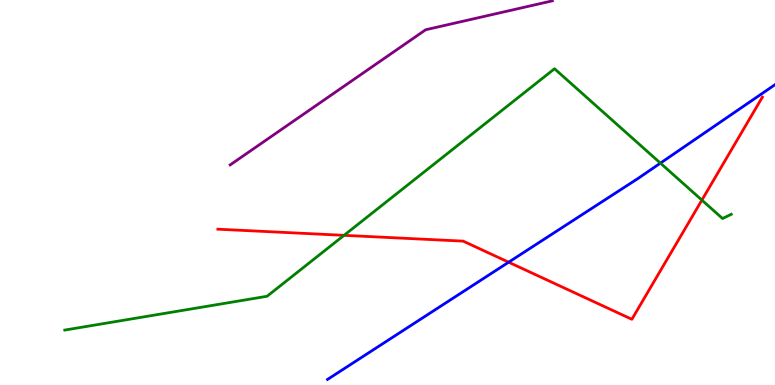[{'lines': ['blue', 'red'], 'intersections': [{'x': 6.56, 'y': 3.19}]}, {'lines': ['green', 'red'], 'intersections': [{'x': 4.44, 'y': 3.89}, {'x': 9.06, 'y': 4.8}]}, {'lines': ['purple', 'red'], 'intersections': []}, {'lines': ['blue', 'green'], 'intersections': [{'x': 8.52, 'y': 5.76}]}, {'lines': ['blue', 'purple'], 'intersections': []}, {'lines': ['green', 'purple'], 'intersections': []}]